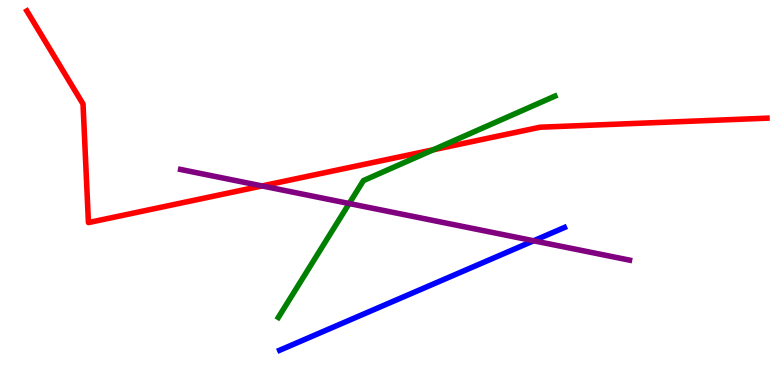[{'lines': ['blue', 'red'], 'intersections': []}, {'lines': ['green', 'red'], 'intersections': [{'x': 5.59, 'y': 6.11}]}, {'lines': ['purple', 'red'], 'intersections': [{'x': 3.38, 'y': 5.17}]}, {'lines': ['blue', 'green'], 'intersections': []}, {'lines': ['blue', 'purple'], 'intersections': [{'x': 6.89, 'y': 3.75}]}, {'lines': ['green', 'purple'], 'intersections': [{'x': 4.51, 'y': 4.71}]}]